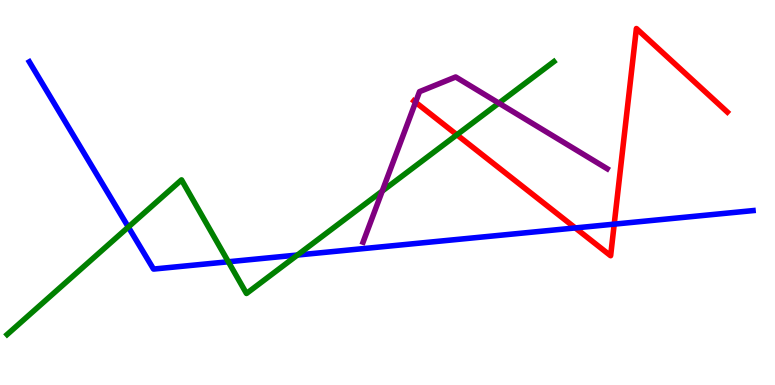[{'lines': ['blue', 'red'], 'intersections': [{'x': 7.42, 'y': 4.08}, {'x': 7.93, 'y': 4.18}]}, {'lines': ['green', 'red'], 'intersections': [{'x': 5.9, 'y': 6.5}]}, {'lines': ['purple', 'red'], 'intersections': [{'x': 5.36, 'y': 7.34}]}, {'lines': ['blue', 'green'], 'intersections': [{'x': 1.66, 'y': 4.1}, {'x': 2.95, 'y': 3.2}, {'x': 3.84, 'y': 3.38}]}, {'lines': ['blue', 'purple'], 'intersections': []}, {'lines': ['green', 'purple'], 'intersections': [{'x': 4.93, 'y': 5.04}, {'x': 6.44, 'y': 7.32}]}]